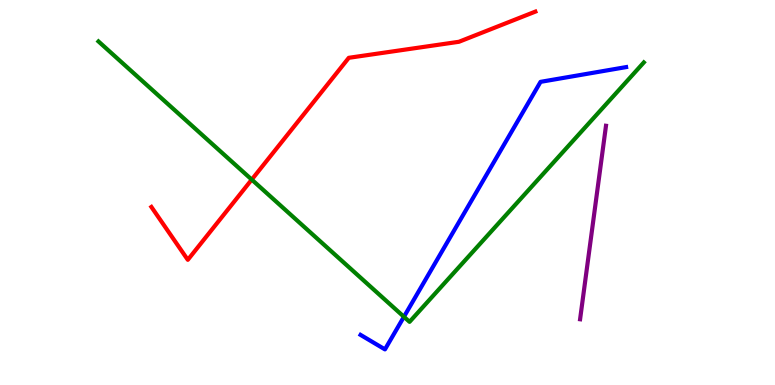[{'lines': ['blue', 'red'], 'intersections': []}, {'lines': ['green', 'red'], 'intersections': [{'x': 3.25, 'y': 5.33}]}, {'lines': ['purple', 'red'], 'intersections': []}, {'lines': ['blue', 'green'], 'intersections': [{'x': 5.21, 'y': 1.77}]}, {'lines': ['blue', 'purple'], 'intersections': []}, {'lines': ['green', 'purple'], 'intersections': []}]